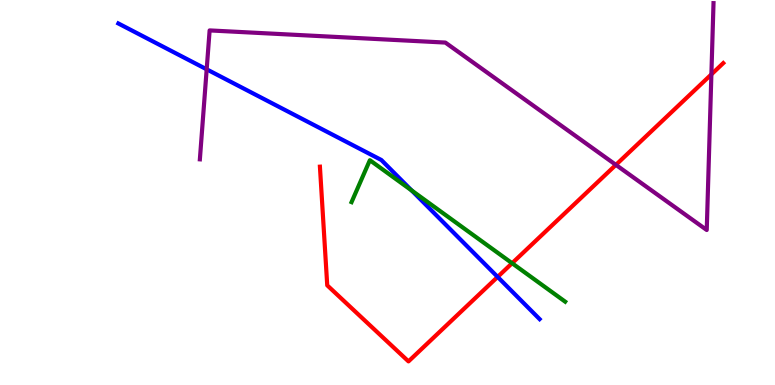[{'lines': ['blue', 'red'], 'intersections': [{'x': 6.42, 'y': 2.81}]}, {'lines': ['green', 'red'], 'intersections': [{'x': 6.61, 'y': 3.16}]}, {'lines': ['purple', 'red'], 'intersections': [{'x': 7.95, 'y': 5.72}, {'x': 9.18, 'y': 8.07}]}, {'lines': ['blue', 'green'], 'intersections': [{'x': 5.31, 'y': 5.05}]}, {'lines': ['blue', 'purple'], 'intersections': [{'x': 2.67, 'y': 8.2}]}, {'lines': ['green', 'purple'], 'intersections': []}]